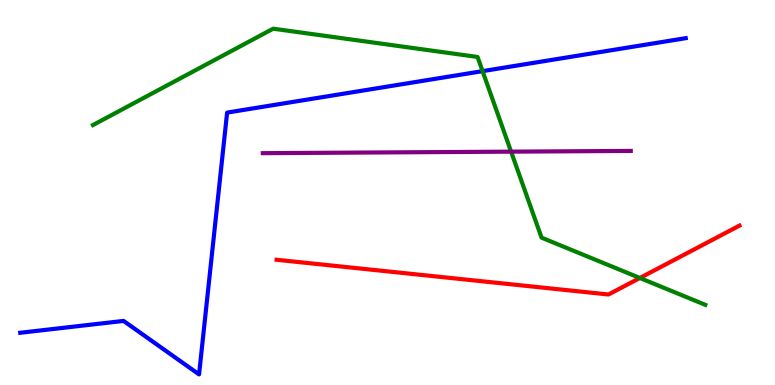[{'lines': ['blue', 'red'], 'intersections': []}, {'lines': ['green', 'red'], 'intersections': [{'x': 8.26, 'y': 2.78}]}, {'lines': ['purple', 'red'], 'intersections': []}, {'lines': ['blue', 'green'], 'intersections': [{'x': 6.23, 'y': 8.15}]}, {'lines': ['blue', 'purple'], 'intersections': []}, {'lines': ['green', 'purple'], 'intersections': [{'x': 6.59, 'y': 6.06}]}]